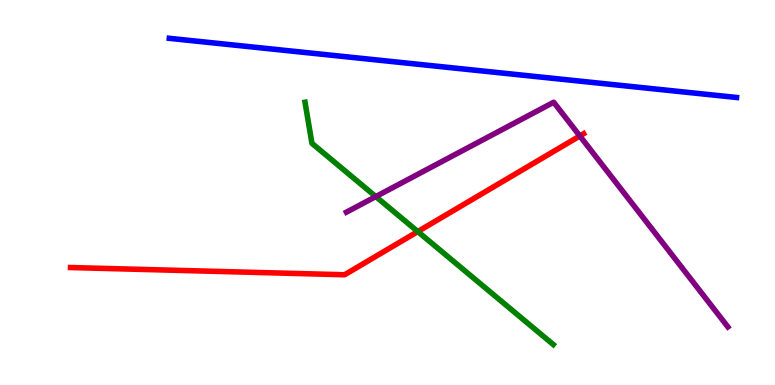[{'lines': ['blue', 'red'], 'intersections': []}, {'lines': ['green', 'red'], 'intersections': [{'x': 5.39, 'y': 3.99}]}, {'lines': ['purple', 'red'], 'intersections': [{'x': 7.48, 'y': 6.47}]}, {'lines': ['blue', 'green'], 'intersections': []}, {'lines': ['blue', 'purple'], 'intersections': []}, {'lines': ['green', 'purple'], 'intersections': [{'x': 4.85, 'y': 4.89}]}]